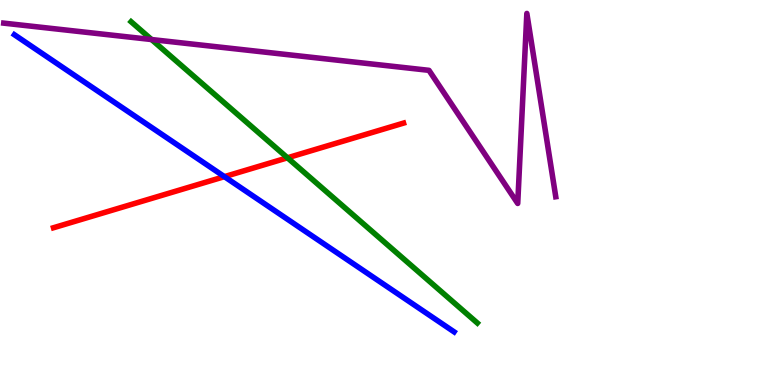[{'lines': ['blue', 'red'], 'intersections': [{'x': 2.9, 'y': 5.41}]}, {'lines': ['green', 'red'], 'intersections': [{'x': 3.71, 'y': 5.9}]}, {'lines': ['purple', 'red'], 'intersections': []}, {'lines': ['blue', 'green'], 'intersections': []}, {'lines': ['blue', 'purple'], 'intersections': []}, {'lines': ['green', 'purple'], 'intersections': [{'x': 1.96, 'y': 8.97}]}]